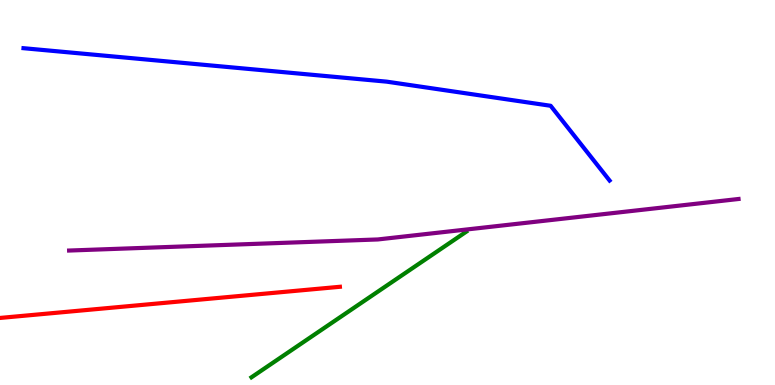[{'lines': ['blue', 'red'], 'intersections': []}, {'lines': ['green', 'red'], 'intersections': []}, {'lines': ['purple', 'red'], 'intersections': []}, {'lines': ['blue', 'green'], 'intersections': []}, {'lines': ['blue', 'purple'], 'intersections': []}, {'lines': ['green', 'purple'], 'intersections': []}]